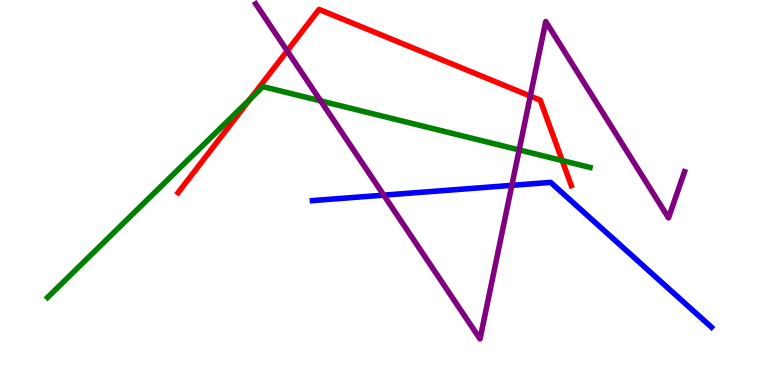[{'lines': ['blue', 'red'], 'intersections': []}, {'lines': ['green', 'red'], 'intersections': [{'x': 3.23, 'y': 7.42}, {'x': 7.25, 'y': 5.83}]}, {'lines': ['purple', 'red'], 'intersections': [{'x': 3.71, 'y': 8.68}, {'x': 6.84, 'y': 7.5}]}, {'lines': ['blue', 'green'], 'intersections': []}, {'lines': ['blue', 'purple'], 'intersections': [{'x': 4.95, 'y': 4.93}, {'x': 6.6, 'y': 5.19}]}, {'lines': ['green', 'purple'], 'intersections': [{'x': 4.14, 'y': 7.38}, {'x': 6.7, 'y': 6.11}]}]